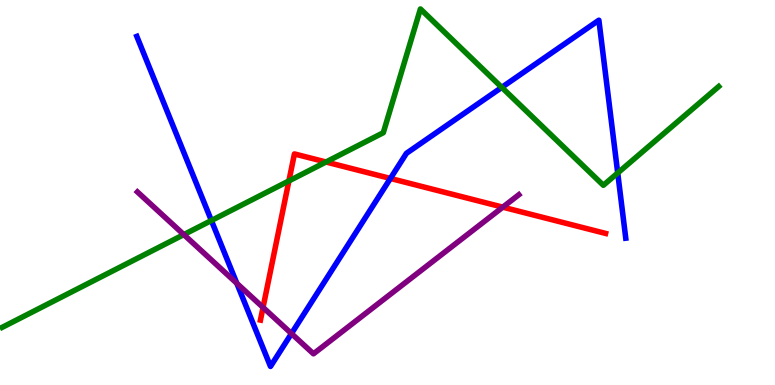[{'lines': ['blue', 'red'], 'intersections': [{'x': 5.04, 'y': 5.36}]}, {'lines': ['green', 'red'], 'intersections': [{'x': 3.73, 'y': 5.3}, {'x': 4.21, 'y': 5.79}]}, {'lines': ['purple', 'red'], 'intersections': [{'x': 3.39, 'y': 2.01}, {'x': 6.49, 'y': 4.62}]}, {'lines': ['blue', 'green'], 'intersections': [{'x': 2.73, 'y': 4.27}, {'x': 6.47, 'y': 7.73}, {'x': 7.97, 'y': 5.51}]}, {'lines': ['blue', 'purple'], 'intersections': [{'x': 3.06, 'y': 2.64}, {'x': 3.76, 'y': 1.34}]}, {'lines': ['green', 'purple'], 'intersections': [{'x': 2.37, 'y': 3.91}]}]